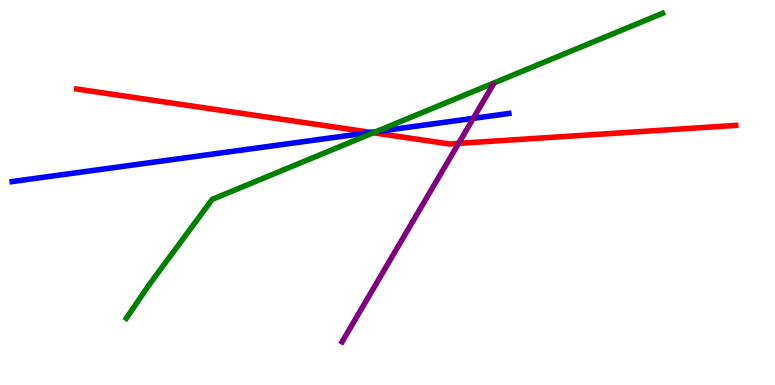[{'lines': ['blue', 'red'], 'intersections': [{'x': 4.79, 'y': 6.56}]}, {'lines': ['green', 'red'], 'intersections': [{'x': 4.82, 'y': 6.55}]}, {'lines': ['purple', 'red'], 'intersections': [{'x': 5.92, 'y': 6.28}]}, {'lines': ['blue', 'green'], 'intersections': [{'x': 4.85, 'y': 6.58}]}, {'lines': ['blue', 'purple'], 'intersections': [{'x': 6.11, 'y': 6.93}]}, {'lines': ['green', 'purple'], 'intersections': []}]